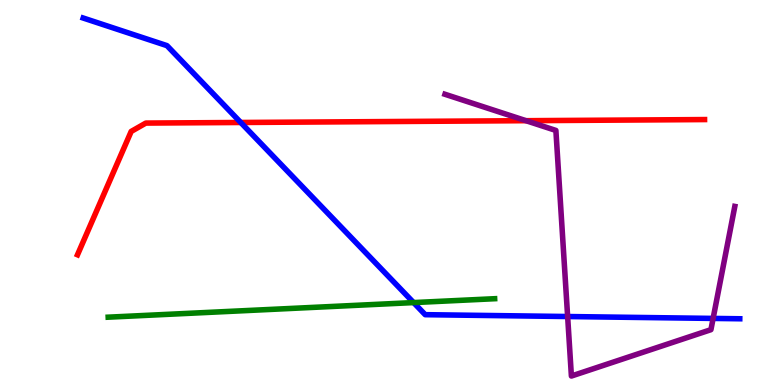[{'lines': ['blue', 'red'], 'intersections': [{'x': 3.11, 'y': 6.82}]}, {'lines': ['green', 'red'], 'intersections': []}, {'lines': ['purple', 'red'], 'intersections': [{'x': 6.79, 'y': 6.87}]}, {'lines': ['blue', 'green'], 'intersections': [{'x': 5.34, 'y': 2.14}]}, {'lines': ['blue', 'purple'], 'intersections': [{'x': 7.32, 'y': 1.78}, {'x': 9.2, 'y': 1.73}]}, {'lines': ['green', 'purple'], 'intersections': []}]